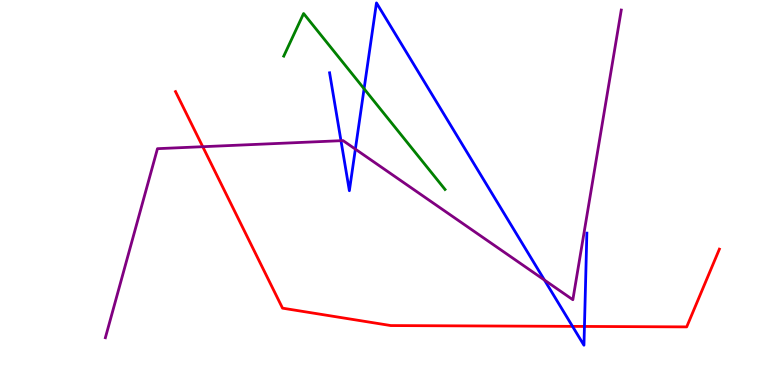[{'lines': ['blue', 'red'], 'intersections': [{'x': 7.39, 'y': 1.52}, {'x': 7.54, 'y': 1.52}]}, {'lines': ['green', 'red'], 'intersections': []}, {'lines': ['purple', 'red'], 'intersections': [{'x': 2.62, 'y': 6.19}]}, {'lines': ['blue', 'green'], 'intersections': [{'x': 4.7, 'y': 7.69}]}, {'lines': ['blue', 'purple'], 'intersections': [{'x': 4.4, 'y': 6.35}, {'x': 4.59, 'y': 6.13}, {'x': 7.03, 'y': 2.73}]}, {'lines': ['green', 'purple'], 'intersections': []}]